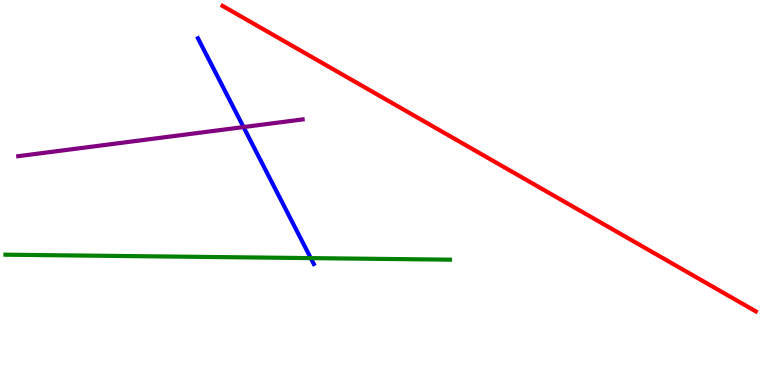[{'lines': ['blue', 'red'], 'intersections': []}, {'lines': ['green', 'red'], 'intersections': []}, {'lines': ['purple', 'red'], 'intersections': []}, {'lines': ['blue', 'green'], 'intersections': [{'x': 4.01, 'y': 3.3}]}, {'lines': ['blue', 'purple'], 'intersections': [{'x': 3.14, 'y': 6.7}]}, {'lines': ['green', 'purple'], 'intersections': []}]